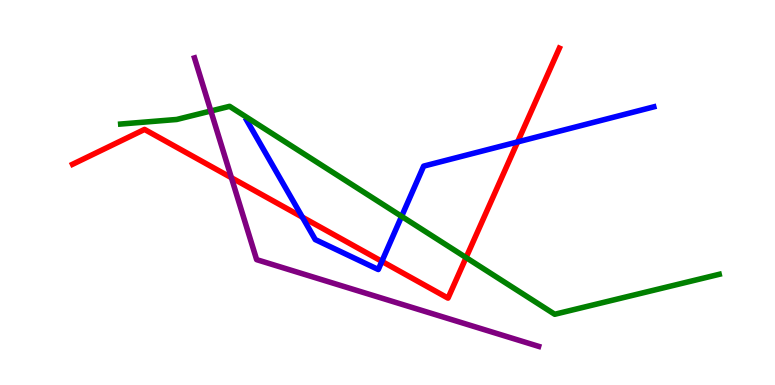[{'lines': ['blue', 'red'], 'intersections': [{'x': 3.9, 'y': 4.36}, {'x': 4.93, 'y': 3.21}, {'x': 6.68, 'y': 6.31}]}, {'lines': ['green', 'red'], 'intersections': [{'x': 6.01, 'y': 3.31}]}, {'lines': ['purple', 'red'], 'intersections': [{'x': 2.99, 'y': 5.38}]}, {'lines': ['blue', 'green'], 'intersections': [{'x': 5.18, 'y': 4.38}]}, {'lines': ['blue', 'purple'], 'intersections': []}, {'lines': ['green', 'purple'], 'intersections': [{'x': 2.72, 'y': 7.12}]}]